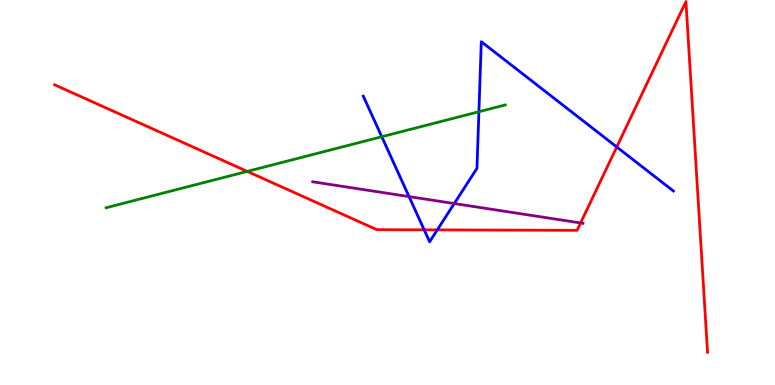[{'lines': ['blue', 'red'], 'intersections': [{'x': 5.47, 'y': 4.03}, {'x': 5.64, 'y': 4.03}, {'x': 7.96, 'y': 6.18}]}, {'lines': ['green', 'red'], 'intersections': [{'x': 3.19, 'y': 5.55}]}, {'lines': ['purple', 'red'], 'intersections': [{'x': 7.49, 'y': 4.21}]}, {'lines': ['blue', 'green'], 'intersections': [{'x': 4.93, 'y': 6.45}, {'x': 6.18, 'y': 7.1}]}, {'lines': ['blue', 'purple'], 'intersections': [{'x': 5.28, 'y': 4.89}, {'x': 5.86, 'y': 4.71}]}, {'lines': ['green', 'purple'], 'intersections': []}]